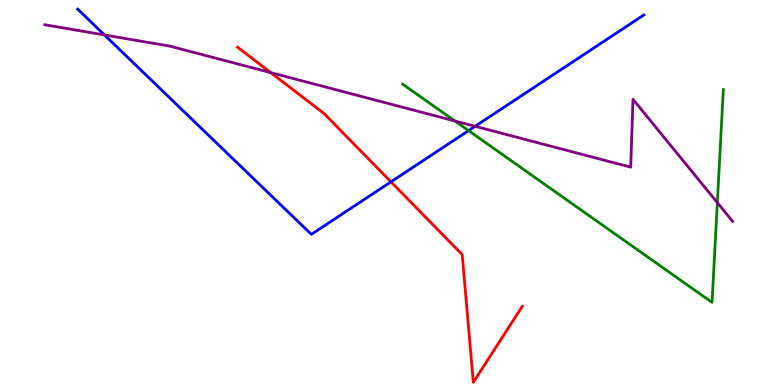[{'lines': ['blue', 'red'], 'intersections': [{'x': 5.04, 'y': 5.28}]}, {'lines': ['green', 'red'], 'intersections': []}, {'lines': ['purple', 'red'], 'intersections': [{'x': 3.49, 'y': 8.11}]}, {'lines': ['blue', 'green'], 'intersections': [{'x': 6.05, 'y': 6.61}]}, {'lines': ['blue', 'purple'], 'intersections': [{'x': 1.35, 'y': 9.09}, {'x': 6.13, 'y': 6.72}]}, {'lines': ['green', 'purple'], 'intersections': [{'x': 5.87, 'y': 6.86}, {'x': 9.26, 'y': 4.74}]}]